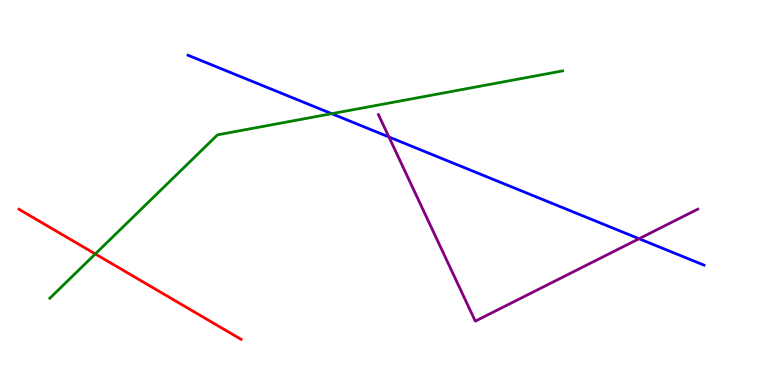[{'lines': ['blue', 'red'], 'intersections': []}, {'lines': ['green', 'red'], 'intersections': [{'x': 1.23, 'y': 3.4}]}, {'lines': ['purple', 'red'], 'intersections': []}, {'lines': ['blue', 'green'], 'intersections': [{'x': 4.28, 'y': 7.05}]}, {'lines': ['blue', 'purple'], 'intersections': [{'x': 5.02, 'y': 6.44}, {'x': 8.25, 'y': 3.8}]}, {'lines': ['green', 'purple'], 'intersections': []}]